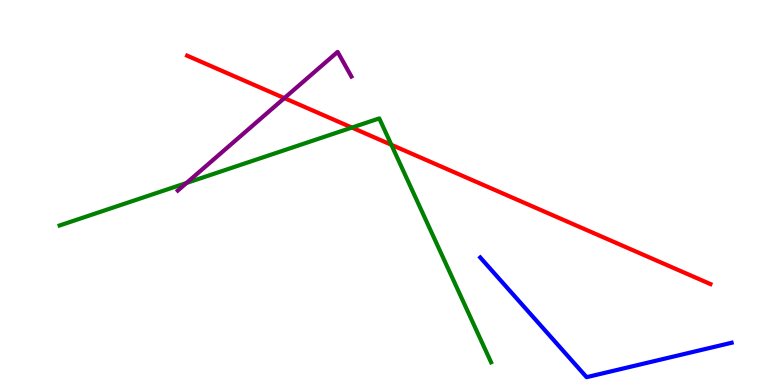[{'lines': ['blue', 'red'], 'intersections': []}, {'lines': ['green', 'red'], 'intersections': [{'x': 4.54, 'y': 6.69}, {'x': 5.05, 'y': 6.24}]}, {'lines': ['purple', 'red'], 'intersections': [{'x': 3.67, 'y': 7.45}]}, {'lines': ['blue', 'green'], 'intersections': []}, {'lines': ['blue', 'purple'], 'intersections': []}, {'lines': ['green', 'purple'], 'intersections': [{'x': 2.41, 'y': 5.25}]}]